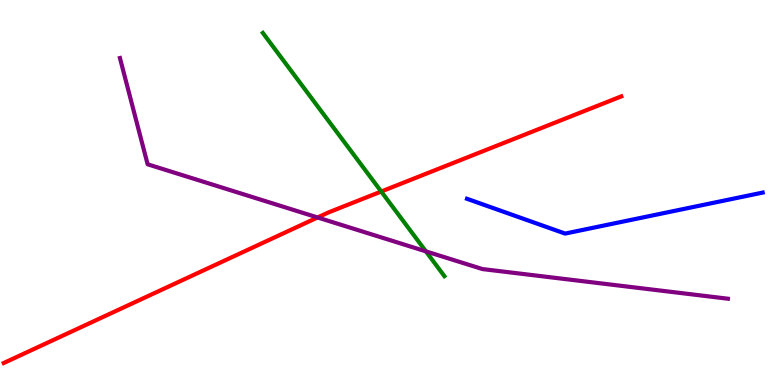[{'lines': ['blue', 'red'], 'intersections': []}, {'lines': ['green', 'red'], 'intersections': [{'x': 4.92, 'y': 5.03}]}, {'lines': ['purple', 'red'], 'intersections': [{'x': 4.1, 'y': 4.35}]}, {'lines': ['blue', 'green'], 'intersections': []}, {'lines': ['blue', 'purple'], 'intersections': []}, {'lines': ['green', 'purple'], 'intersections': [{'x': 5.5, 'y': 3.47}]}]